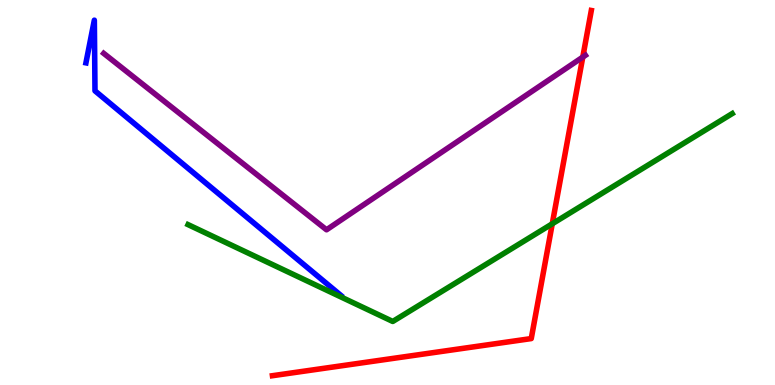[{'lines': ['blue', 'red'], 'intersections': []}, {'lines': ['green', 'red'], 'intersections': [{'x': 7.13, 'y': 4.19}]}, {'lines': ['purple', 'red'], 'intersections': [{'x': 7.52, 'y': 8.52}]}, {'lines': ['blue', 'green'], 'intersections': []}, {'lines': ['blue', 'purple'], 'intersections': []}, {'lines': ['green', 'purple'], 'intersections': []}]